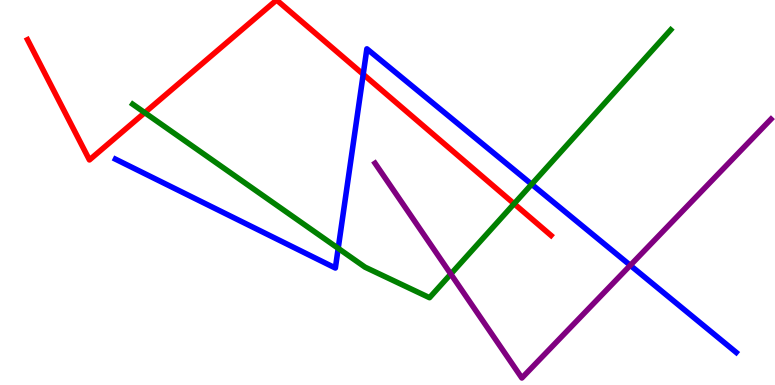[{'lines': ['blue', 'red'], 'intersections': [{'x': 4.69, 'y': 8.07}]}, {'lines': ['green', 'red'], 'intersections': [{'x': 1.87, 'y': 7.07}, {'x': 6.63, 'y': 4.71}]}, {'lines': ['purple', 'red'], 'intersections': []}, {'lines': ['blue', 'green'], 'intersections': [{'x': 4.36, 'y': 3.55}, {'x': 6.86, 'y': 5.21}]}, {'lines': ['blue', 'purple'], 'intersections': [{'x': 8.13, 'y': 3.11}]}, {'lines': ['green', 'purple'], 'intersections': [{'x': 5.82, 'y': 2.88}]}]